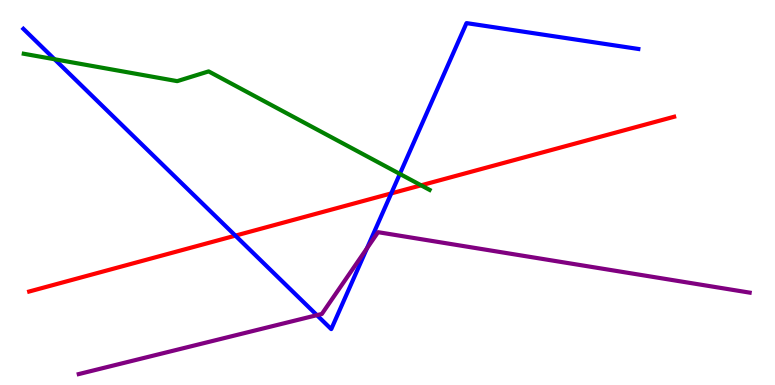[{'lines': ['blue', 'red'], 'intersections': [{'x': 3.04, 'y': 3.88}, {'x': 5.05, 'y': 4.98}]}, {'lines': ['green', 'red'], 'intersections': [{'x': 5.43, 'y': 5.19}]}, {'lines': ['purple', 'red'], 'intersections': []}, {'lines': ['blue', 'green'], 'intersections': [{'x': 0.704, 'y': 8.46}, {'x': 5.16, 'y': 5.48}]}, {'lines': ['blue', 'purple'], 'intersections': [{'x': 4.09, 'y': 1.81}, {'x': 4.74, 'y': 3.55}]}, {'lines': ['green', 'purple'], 'intersections': []}]